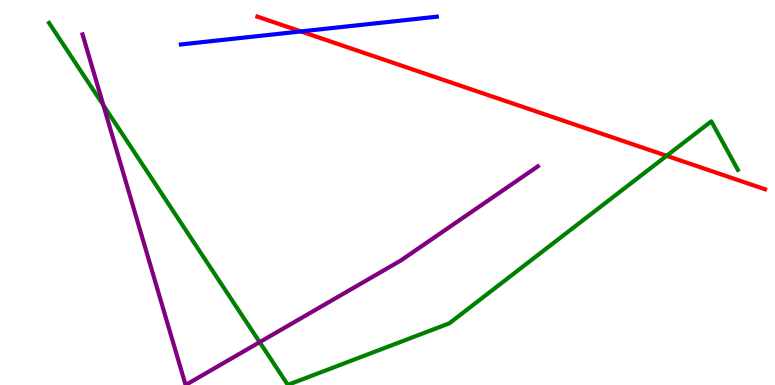[{'lines': ['blue', 'red'], 'intersections': [{'x': 3.88, 'y': 9.18}]}, {'lines': ['green', 'red'], 'intersections': [{'x': 8.6, 'y': 5.95}]}, {'lines': ['purple', 'red'], 'intersections': []}, {'lines': ['blue', 'green'], 'intersections': []}, {'lines': ['blue', 'purple'], 'intersections': []}, {'lines': ['green', 'purple'], 'intersections': [{'x': 1.33, 'y': 7.27}, {'x': 3.35, 'y': 1.11}]}]